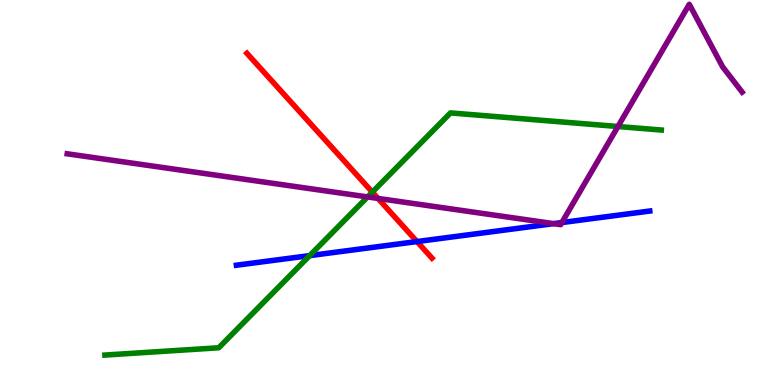[{'lines': ['blue', 'red'], 'intersections': [{'x': 5.38, 'y': 3.73}]}, {'lines': ['green', 'red'], 'intersections': [{'x': 4.8, 'y': 5.01}]}, {'lines': ['purple', 'red'], 'intersections': [{'x': 4.88, 'y': 4.85}]}, {'lines': ['blue', 'green'], 'intersections': [{'x': 4.0, 'y': 3.36}]}, {'lines': ['blue', 'purple'], 'intersections': [{'x': 7.14, 'y': 4.19}, {'x': 7.25, 'y': 4.22}]}, {'lines': ['green', 'purple'], 'intersections': [{'x': 4.74, 'y': 4.88}, {'x': 7.97, 'y': 6.71}]}]